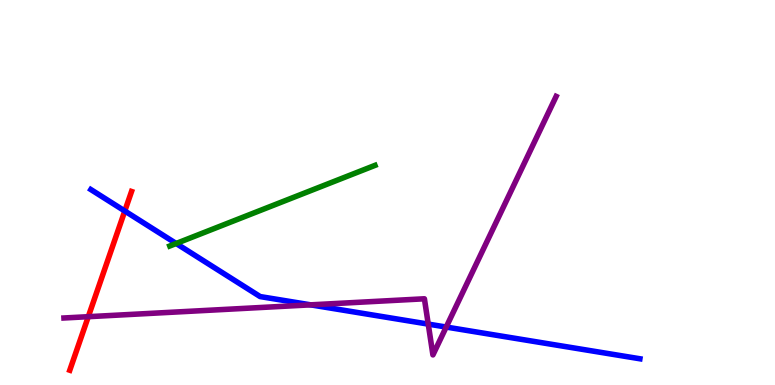[{'lines': ['blue', 'red'], 'intersections': [{'x': 1.61, 'y': 4.52}]}, {'lines': ['green', 'red'], 'intersections': []}, {'lines': ['purple', 'red'], 'intersections': [{'x': 1.14, 'y': 1.77}]}, {'lines': ['blue', 'green'], 'intersections': [{'x': 2.27, 'y': 3.68}]}, {'lines': ['blue', 'purple'], 'intersections': [{'x': 4.01, 'y': 2.08}, {'x': 5.53, 'y': 1.58}, {'x': 5.76, 'y': 1.51}]}, {'lines': ['green', 'purple'], 'intersections': []}]